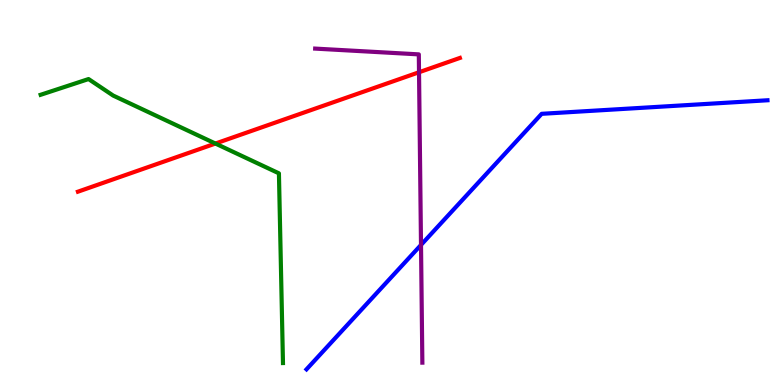[{'lines': ['blue', 'red'], 'intersections': []}, {'lines': ['green', 'red'], 'intersections': [{'x': 2.78, 'y': 6.27}]}, {'lines': ['purple', 'red'], 'intersections': [{'x': 5.41, 'y': 8.12}]}, {'lines': ['blue', 'green'], 'intersections': []}, {'lines': ['blue', 'purple'], 'intersections': [{'x': 5.43, 'y': 3.64}]}, {'lines': ['green', 'purple'], 'intersections': []}]